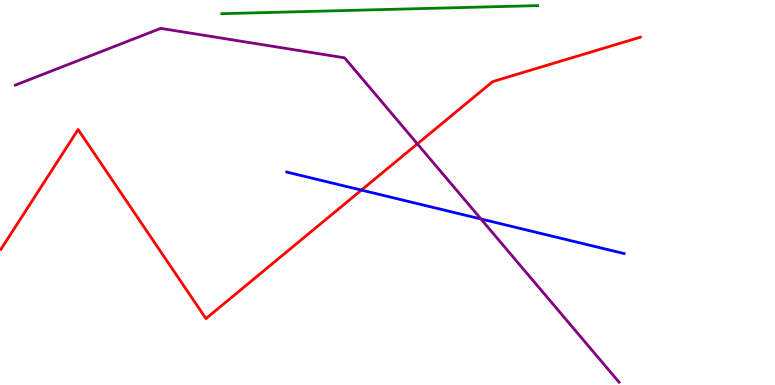[{'lines': ['blue', 'red'], 'intersections': [{'x': 4.66, 'y': 5.06}]}, {'lines': ['green', 'red'], 'intersections': []}, {'lines': ['purple', 'red'], 'intersections': [{'x': 5.39, 'y': 6.26}]}, {'lines': ['blue', 'green'], 'intersections': []}, {'lines': ['blue', 'purple'], 'intersections': [{'x': 6.21, 'y': 4.31}]}, {'lines': ['green', 'purple'], 'intersections': []}]